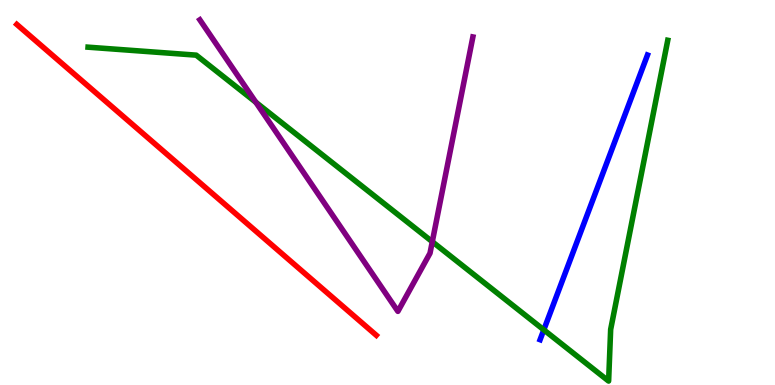[{'lines': ['blue', 'red'], 'intersections': []}, {'lines': ['green', 'red'], 'intersections': []}, {'lines': ['purple', 'red'], 'intersections': []}, {'lines': ['blue', 'green'], 'intersections': [{'x': 7.02, 'y': 1.43}]}, {'lines': ['blue', 'purple'], 'intersections': []}, {'lines': ['green', 'purple'], 'intersections': [{'x': 3.3, 'y': 7.34}, {'x': 5.58, 'y': 3.72}]}]